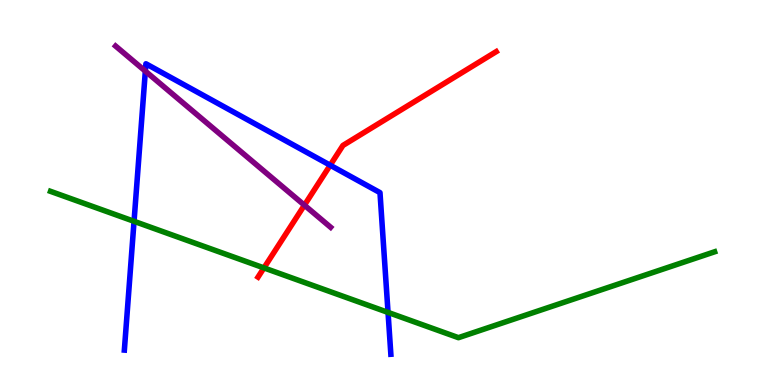[{'lines': ['blue', 'red'], 'intersections': [{'x': 4.26, 'y': 5.71}]}, {'lines': ['green', 'red'], 'intersections': [{'x': 3.41, 'y': 3.04}]}, {'lines': ['purple', 'red'], 'intersections': [{'x': 3.93, 'y': 4.67}]}, {'lines': ['blue', 'green'], 'intersections': [{'x': 1.73, 'y': 4.25}, {'x': 5.01, 'y': 1.89}]}, {'lines': ['blue', 'purple'], 'intersections': [{'x': 1.88, 'y': 8.15}]}, {'lines': ['green', 'purple'], 'intersections': []}]